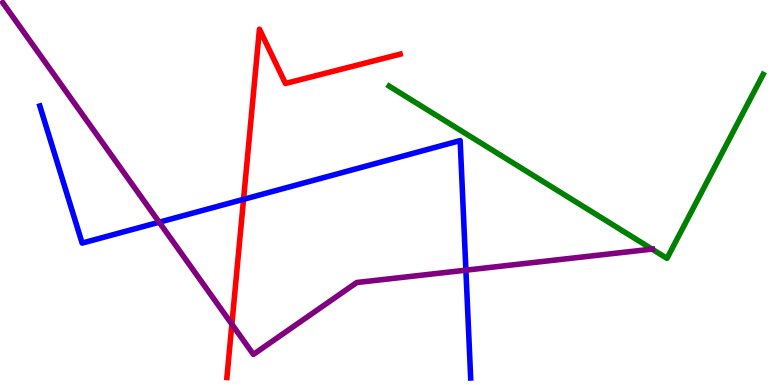[{'lines': ['blue', 'red'], 'intersections': [{'x': 3.14, 'y': 4.82}]}, {'lines': ['green', 'red'], 'intersections': []}, {'lines': ['purple', 'red'], 'intersections': [{'x': 2.99, 'y': 1.58}]}, {'lines': ['blue', 'green'], 'intersections': []}, {'lines': ['blue', 'purple'], 'intersections': [{'x': 2.05, 'y': 4.23}, {'x': 6.01, 'y': 2.98}]}, {'lines': ['green', 'purple'], 'intersections': [{'x': 8.41, 'y': 3.53}]}]